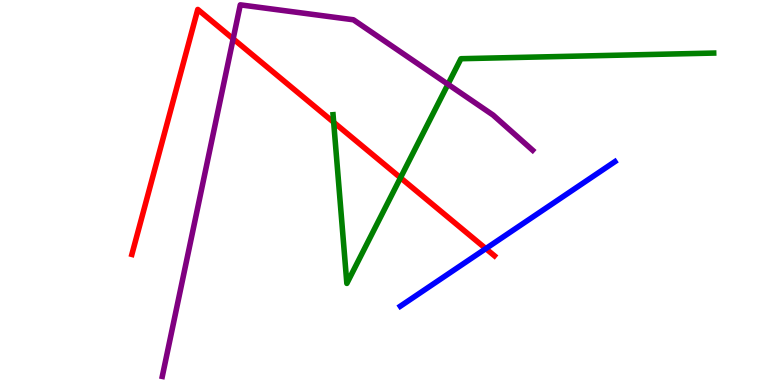[{'lines': ['blue', 'red'], 'intersections': [{'x': 6.27, 'y': 3.54}]}, {'lines': ['green', 'red'], 'intersections': [{'x': 4.31, 'y': 6.82}, {'x': 5.17, 'y': 5.38}]}, {'lines': ['purple', 'red'], 'intersections': [{'x': 3.01, 'y': 8.99}]}, {'lines': ['blue', 'green'], 'intersections': []}, {'lines': ['blue', 'purple'], 'intersections': []}, {'lines': ['green', 'purple'], 'intersections': [{'x': 5.78, 'y': 7.81}]}]